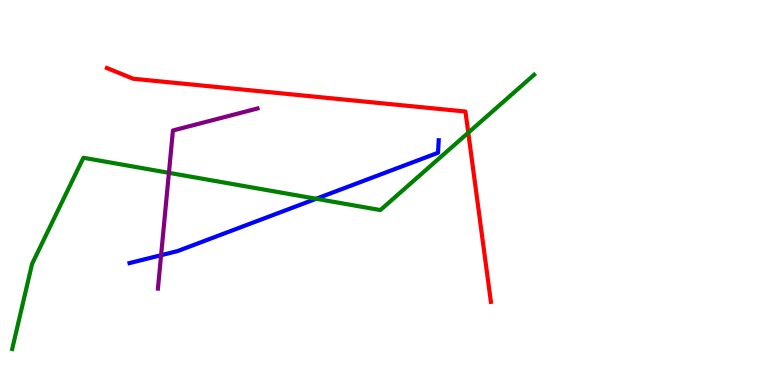[{'lines': ['blue', 'red'], 'intersections': []}, {'lines': ['green', 'red'], 'intersections': [{'x': 6.04, 'y': 6.55}]}, {'lines': ['purple', 'red'], 'intersections': []}, {'lines': ['blue', 'green'], 'intersections': [{'x': 4.08, 'y': 4.84}]}, {'lines': ['blue', 'purple'], 'intersections': [{'x': 2.08, 'y': 3.37}]}, {'lines': ['green', 'purple'], 'intersections': [{'x': 2.18, 'y': 5.51}]}]